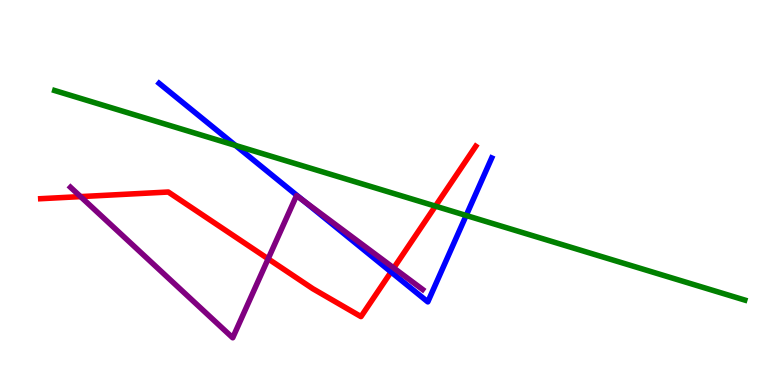[{'lines': ['blue', 'red'], 'intersections': [{'x': 5.05, 'y': 2.94}]}, {'lines': ['green', 'red'], 'intersections': [{'x': 5.62, 'y': 4.65}]}, {'lines': ['purple', 'red'], 'intersections': [{'x': 1.04, 'y': 4.89}, {'x': 3.46, 'y': 3.28}, {'x': 5.08, 'y': 3.04}]}, {'lines': ['blue', 'green'], 'intersections': [{'x': 3.04, 'y': 6.22}, {'x': 6.02, 'y': 4.4}]}, {'lines': ['blue', 'purple'], 'intersections': [{'x': 3.91, 'y': 4.79}]}, {'lines': ['green', 'purple'], 'intersections': []}]